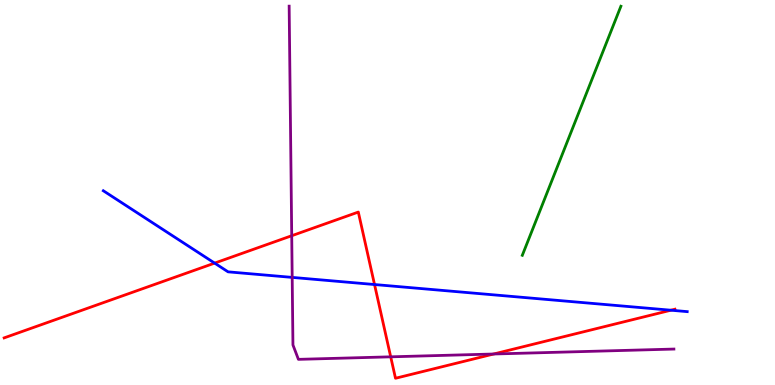[{'lines': ['blue', 'red'], 'intersections': [{'x': 2.77, 'y': 3.17}, {'x': 4.83, 'y': 2.61}, {'x': 8.66, 'y': 1.94}]}, {'lines': ['green', 'red'], 'intersections': []}, {'lines': ['purple', 'red'], 'intersections': [{'x': 3.76, 'y': 3.88}, {'x': 5.04, 'y': 0.732}, {'x': 6.37, 'y': 0.805}]}, {'lines': ['blue', 'green'], 'intersections': []}, {'lines': ['blue', 'purple'], 'intersections': [{'x': 3.77, 'y': 2.79}]}, {'lines': ['green', 'purple'], 'intersections': []}]